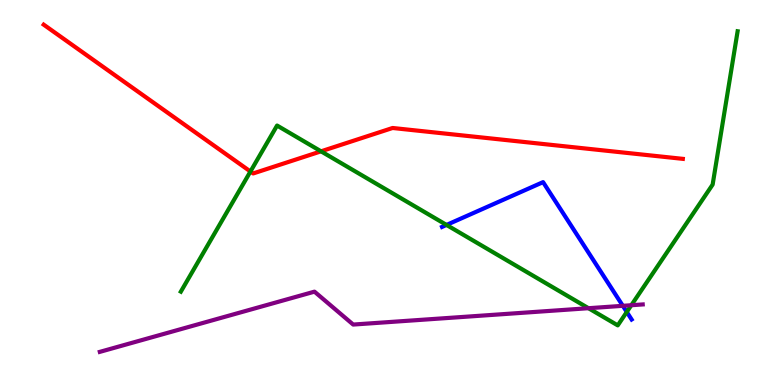[{'lines': ['blue', 'red'], 'intersections': []}, {'lines': ['green', 'red'], 'intersections': [{'x': 3.23, 'y': 5.55}, {'x': 4.14, 'y': 6.07}]}, {'lines': ['purple', 'red'], 'intersections': []}, {'lines': ['blue', 'green'], 'intersections': [{'x': 5.76, 'y': 4.16}, {'x': 8.09, 'y': 1.9}]}, {'lines': ['blue', 'purple'], 'intersections': [{'x': 8.04, 'y': 2.06}]}, {'lines': ['green', 'purple'], 'intersections': [{'x': 7.59, 'y': 1.99}, {'x': 8.15, 'y': 2.07}]}]